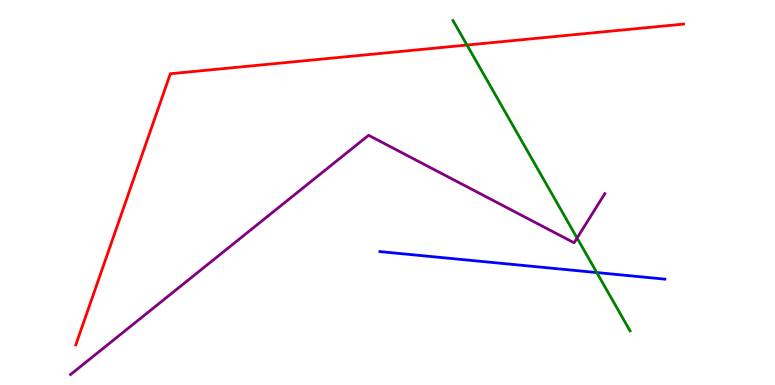[{'lines': ['blue', 'red'], 'intersections': []}, {'lines': ['green', 'red'], 'intersections': [{'x': 6.03, 'y': 8.83}]}, {'lines': ['purple', 'red'], 'intersections': []}, {'lines': ['blue', 'green'], 'intersections': [{'x': 7.7, 'y': 2.92}]}, {'lines': ['blue', 'purple'], 'intersections': []}, {'lines': ['green', 'purple'], 'intersections': [{'x': 7.45, 'y': 3.82}]}]